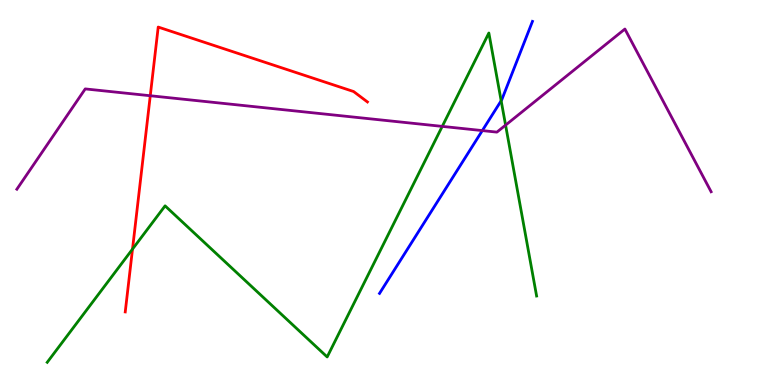[{'lines': ['blue', 'red'], 'intersections': []}, {'lines': ['green', 'red'], 'intersections': [{'x': 1.71, 'y': 3.53}]}, {'lines': ['purple', 'red'], 'intersections': [{'x': 1.94, 'y': 7.51}]}, {'lines': ['blue', 'green'], 'intersections': [{'x': 6.47, 'y': 7.38}]}, {'lines': ['blue', 'purple'], 'intersections': [{'x': 6.22, 'y': 6.61}]}, {'lines': ['green', 'purple'], 'intersections': [{'x': 5.71, 'y': 6.72}, {'x': 6.52, 'y': 6.75}]}]